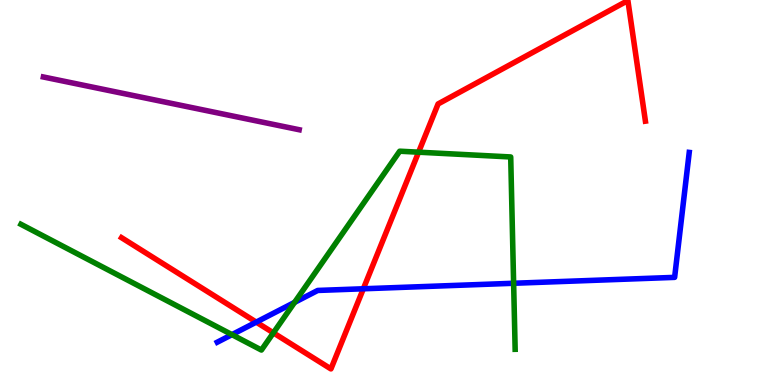[{'lines': ['blue', 'red'], 'intersections': [{'x': 3.31, 'y': 1.63}, {'x': 4.69, 'y': 2.5}]}, {'lines': ['green', 'red'], 'intersections': [{'x': 3.53, 'y': 1.35}, {'x': 5.4, 'y': 6.05}]}, {'lines': ['purple', 'red'], 'intersections': []}, {'lines': ['blue', 'green'], 'intersections': [{'x': 2.99, 'y': 1.31}, {'x': 3.8, 'y': 2.15}, {'x': 6.63, 'y': 2.64}]}, {'lines': ['blue', 'purple'], 'intersections': []}, {'lines': ['green', 'purple'], 'intersections': []}]